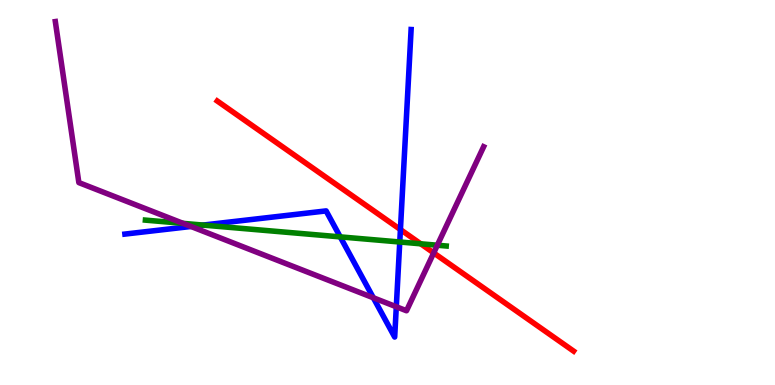[{'lines': ['blue', 'red'], 'intersections': [{'x': 5.17, 'y': 4.04}]}, {'lines': ['green', 'red'], 'intersections': [{'x': 5.43, 'y': 3.67}]}, {'lines': ['purple', 'red'], 'intersections': [{'x': 5.6, 'y': 3.43}]}, {'lines': ['blue', 'green'], 'intersections': [{'x': 2.62, 'y': 4.15}, {'x': 4.39, 'y': 3.85}, {'x': 5.16, 'y': 3.71}]}, {'lines': ['blue', 'purple'], 'intersections': [{'x': 2.46, 'y': 4.12}, {'x': 4.82, 'y': 2.27}, {'x': 5.11, 'y': 2.03}]}, {'lines': ['green', 'purple'], 'intersections': [{'x': 2.36, 'y': 4.2}, {'x': 5.64, 'y': 3.63}]}]